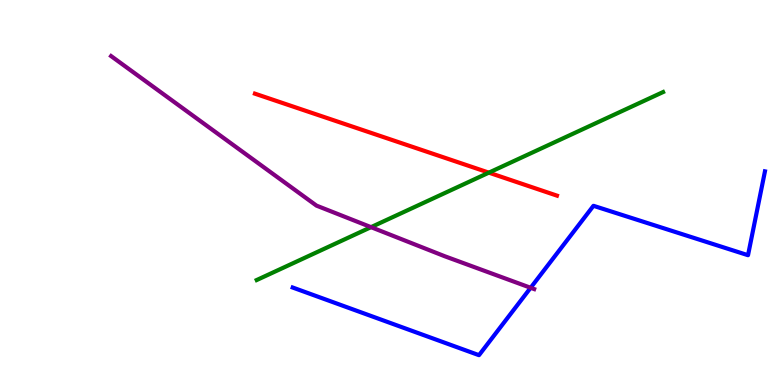[{'lines': ['blue', 'red'], 'intersections': []}, {'lines': ['green', 'red'], 'intersections': [{'x': 6.31, 'y': 5.52}]}, {'lines': ['purple', 'red'], 'intersections': []}, {'lines': ['blue', 'green'], 'intersections': []}, {'lines': ['blue', 'purple'], 'intersections': [{'x': 6.85, 'y': 2.53}]}, {'lines': ['green', 'purple'], 'intersections': [{'x': 4.79, 'y': 4.1}]}]